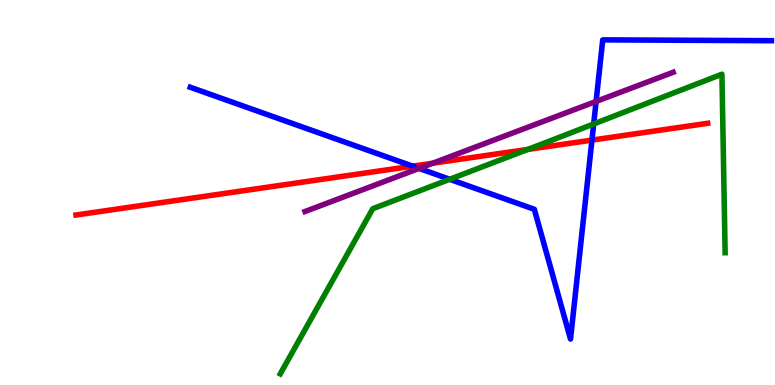[{'lines': ['blue', 'red'], 'intersections': [{'x': 5.32, 'y': 5.68}, {'x': 7.64, 'y': 6.36}]}, {'lines': ['green', 'red'], 'intersections': [{'x': 6.81, 'y': 6.12}]}, {'lines': ['purple', 'red'], 'intersections': [{'x': 5.58, 'y': 5.76}]}, {'lines': ['blue', 'green'], 'intersections': [{'x': 5.8, 'y': 5.34}, {'x': 7.66, 'y': 6.78}]}, {'lines': ['blue', 'purple'], 'intersections': [{'x': 5.41, 'y': 5.63}, {'x': 7.69, 'y': 7.37}]}, {'lines': ['green', 'purple'], 'intersections': []}]